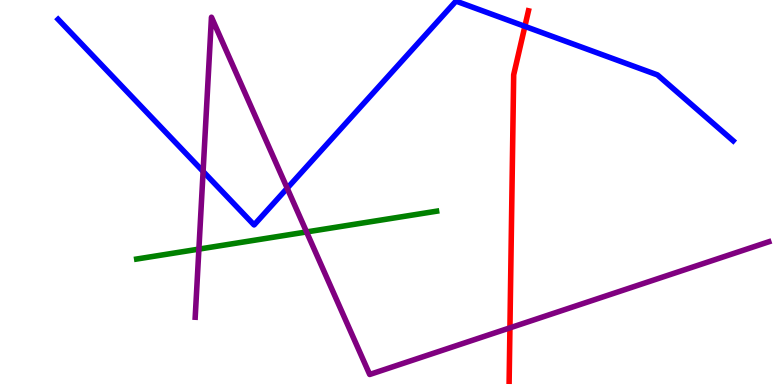[{'lines': ['blue', 'red'], 'intersections': [{'x': 6.77, 'y': 9.32}]}, {'lines': ['green', 'red'], 'intersections': []}, {'lines': ['purple', 'red'], 'intersections': [{'x': 6.58, 'y': 1.48}]}, {'lines': ['blue', 'green'], 'intersections': []}, {'lines': ['blue', 'purple'], 'intersections': [{'x': 2.62, 'y': 5.55}, {'x': 3.71, 'y': 5.11}]}, {'lines': ['green', 'purple'], 'intersections': [{'x': 2.57, 'y': 3.53}, {'x': 3.96, 'y': 3.98}]}]